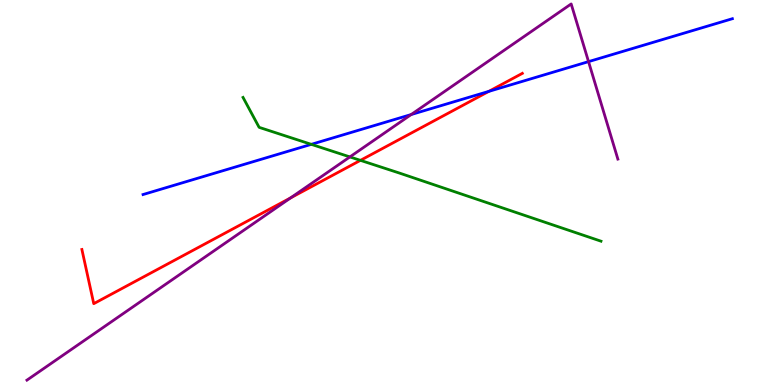[{'lines': ['blue', 'red'], 'intersections': [{'x': 6.31, 'y': 7.63}]}, {'lines': ['green', 'red'], 'intersections': [{'x': 4.65, 'y': 5.83}]}, {'lines': ['purple', 'red'], 'intersections': [{'x': 3.75, 'y': 4.86}]}, {'lines': ['blue', 'green'], 'intersections': [{'x': 4.02, 'y': 6.25}]}, {'lines': ['blue', 'purple'], 'intersections': [{'x': 5.31, 'y': 7.02}, {'x': 7.59, 'y': 8.4}]}, {'lines': ['green', 'purple'], 'intersections': [{'x': 4.51, 'y': 5.92}]}]